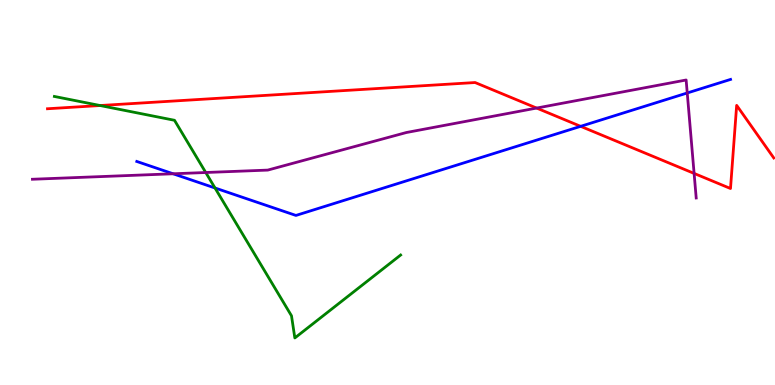[{'lines': ['blue', 'red'], 'intersections': [{'x': 7.49, 'y': 6.72}]}, {'lines': ['green', 'red'], 'intersections': [{'x': 1.29, 'y': 7.26}]}, {'lines': ['purple', 'red'], 'intersections': [{'x': 6.92, 'y': 7.19}, {'x': 8.96, 'y': 5.5}]}, {'lines': ['blue', 'green'], 'intersections': [{'x': 2.77, 'y': 5.12}]}, {'lines': ['blue', 'purple'], 'intersections': [{'x': 2.23, 'y': 5.49}, {'x': 8.87, 'y': 7.59}]}, {'lines': ['green', 'purple'], 'intersections': [{'x': 2.65, 'y': 5.52}]}]